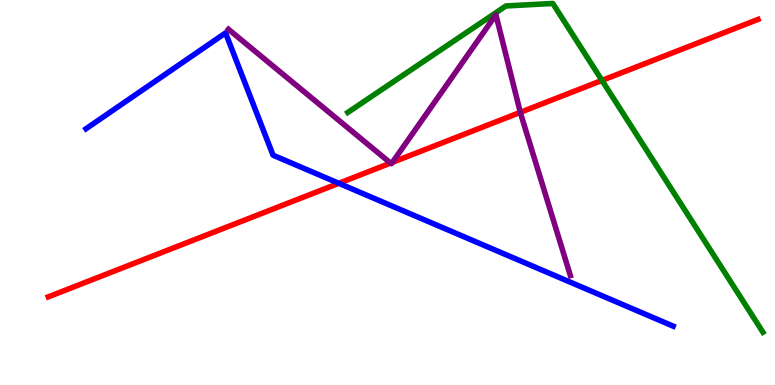[{'lines': ['blue', 'red'], 'intersections': [{'x': 4.37, 'y': 5.24}]}, {'lines': ['green', 'red'], 'intersections': [{'x': 7.77, 'y': 7.91}]}, {'lines': ['purple', 'red'], 'intersections': [{'x': 5.04, 'y': 5.76}, {'x': 5.06, 'y': 5.78}, {'x': 6.71, 'y': 7.08}]}, {'lines': ['blue', 'green'], 'intersections': []}, {'lines': ['blue', 'purple'], 'intersections': []}, {'lines': ['green', 'purple'], 'intersections': []}]